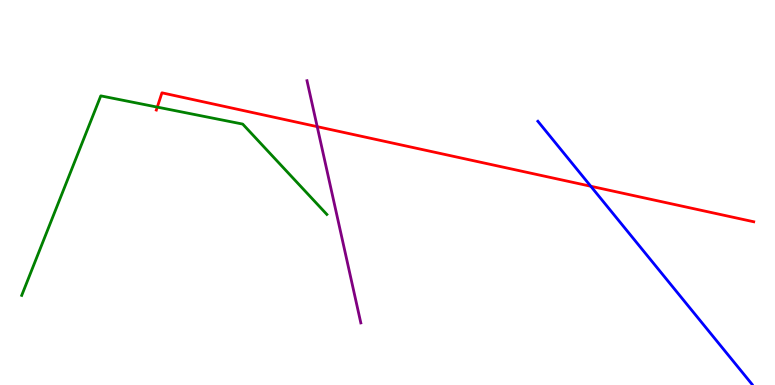[{'lines': ['blue', 'red'], 'intersections': [{'x': 7.62, 'y': 5.16}]}, {'lines': ['green', 'red'], 'intersections': [{'x': 2.03, 'y': 7.22}]}, {'lines': ['purple', 'red'], 'intersections': [{'x': 4.09, 'y': 6.71}]}, {'lines': ['blue', 'green'], 'intersections': []}, {'lines': ['blue', 'purple'], 'intersections': []}, {'lines': ['green', 'purple'], 'intersections': []}]